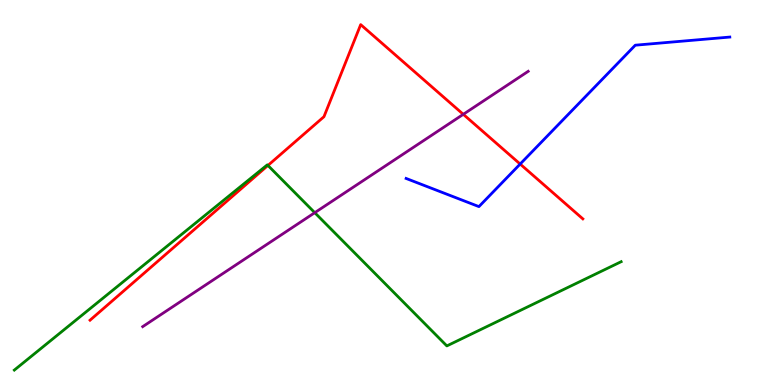[{'lines': ['blue', 'red'], 'intersections': [{'x': 6.71, 'y': 5.74}]}, {'lines': ['green', 'red'], 'intersections': [{'x': 3.46, 'y': 5.7}]}, {'lines': ['purple', 'red'], 'intersections': [{'x': 5.98, 'y': 7.03}]}, {'lines': ['blue', 'green'], 'intersections': []}, {'lines': ['blue', 'purple'], 'intersections': []}, {'lines': ['green', 'purple'], 'intersections': [{'x': 4.06, 'y': 4.48}]}]